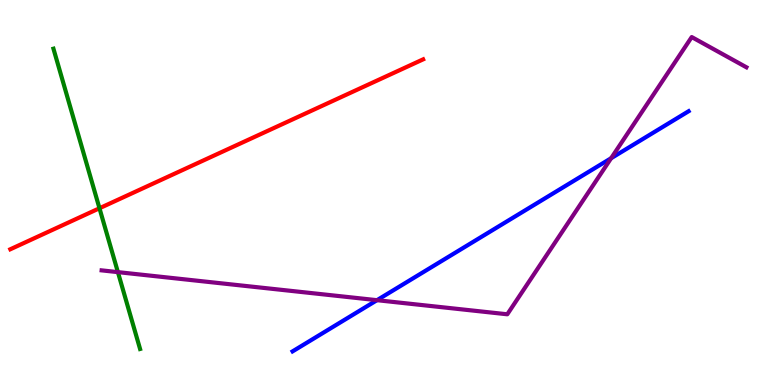[{'lines': ['blue', 'red'], 'intersections': []}, {'lines': ['green', 'red'], 'intersections': [{'x': 1.28, 'y': 4.59}]}, {'lines': ['purple', 'red'], 'intersections': []}, {'lines': ['blue', 'green'], 'intersections': []}, {'lines': ['blue', 'purple'], 'intersections': [{'x': 4.86, 'y': 2.2}, {'x': 7.89, 'y': 5.89}]}, {'lines': ['green', 'purple'], 'intersections': [{'x': 1.52, 'y': 2.93}]}]